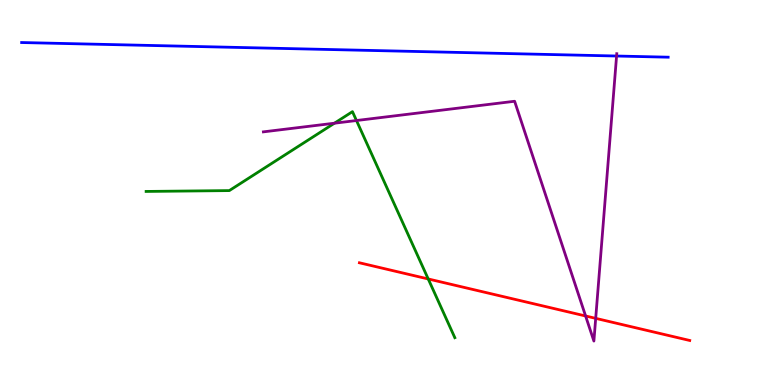[{'lines': ['blue', 'red'], 'intersections': []}, {'lines': ['green', 'red'], 'intersections': [{'x': 5.53, 'y': 2.75}]}, {'lines': ['purple', 'red'], 'intersections': [{'x': 7.56, 'y': 1.79}, {'x': 7.69, 'y': 1.73}]}, {'lines': ['blue', 'green'], 'intersections': []}, {'lines': ['blue', 'purple'], 'intersections': [{'x': 7.96, 'y': 8.54}]}, {'lines': ['green', 'purple'], 'intersections': [{'x': 4.32, 'y': 6.8}, {'x': 4.6, 'y': 6.87}]}]